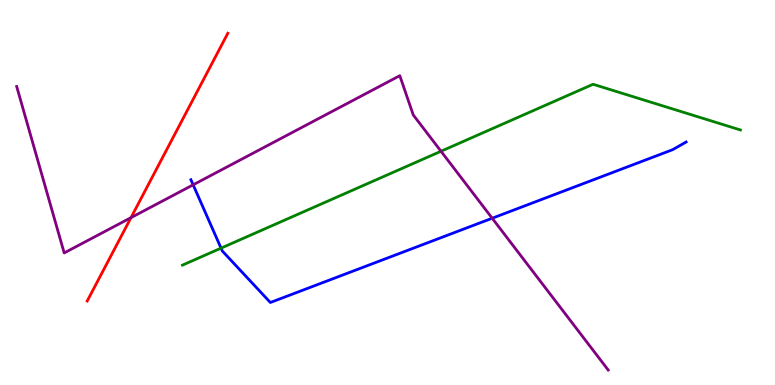[{'lines': ['blue', 'red'], 'intersections': []}, {'lines': ['green', 'red'], 'intersections': []}, {'lines': ['purple', 'red'], 'intersections': [{'x': 1.69, 'y': 4.35}]}, {'lines': ['blue', 'green'], 'intersections': [{'x': 2.85, 'y': 3.55}]}, {'lines': ['blue', 'purple'], 'intersections': [{'x': 2.49, 'y': 5.2}, {'x': 6.35, 'y': 4.33}]}, {'lines': ['green', 'purple'], 'intersections': [{'x': 5.69, 'y': 6.07}]}]